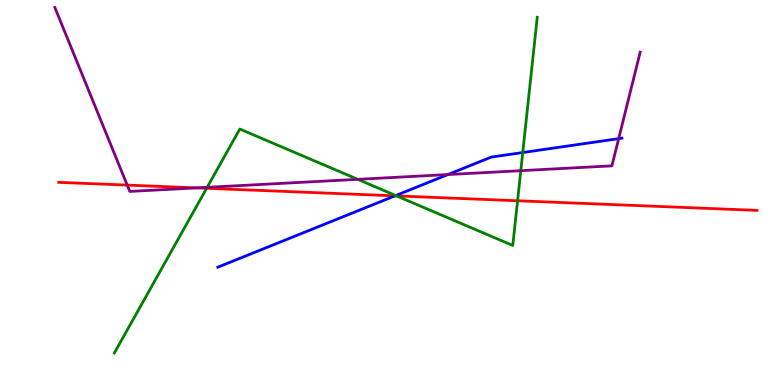[{'lines': ['blue', 'red'], 'intersections': [{'x': 5.1, 'y': 4.91}]}, {'lines': ['green', 'red'], 'intersections': [{'x': 2.67, 'y': 5.11}, {'x': 5.12, 'y': 4.91}, {'x': 6.68, 'y': 4.79}]}, {'lines': ['purple', 'red'], 'intersections': [{'x': 1.64, 'y': 5.19}, {'x': 2.54, 'y': 5.12}]}, {'lines': ['blue', 'green'], 'intersections': [{'x': 5.11, 'y': 4.92}, {'x': 6.75, 'y': 6.04}]}, {'lines': ['blue', 'purple'], 'intersections': [{'x': 5.78, 'y': 5.47}, {'x': 7.98, 'y': 6.4}]}, {'lines': ['green', 'purple'], 'intersections': [{'x': 2.67, 'y': 5.13}, {'x': 4.62, 'y': 5.34}, {'x': 6.72, 'y': 5.57}]}]